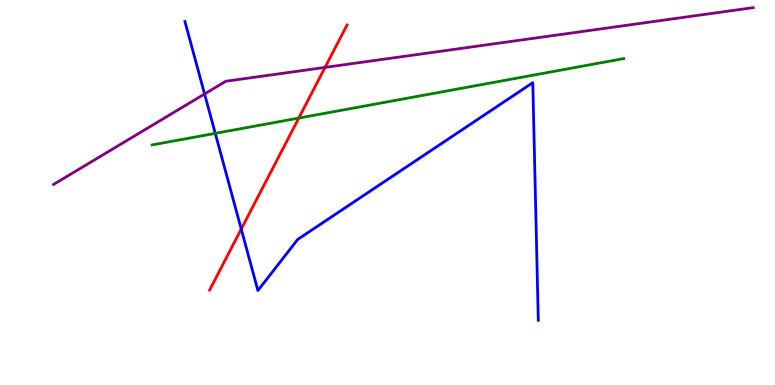[{'lines': ['blue', 'red'], 'intersections': [{'x': 3.11, 'y': 4.05}]}, {'lines': ['green', 'red'], 'intersections': [{'x': 3.86, 'y': 6.93}]}, {'lines': ['purple', 'red'], 'intersections': [{'x': 4.19, 'y': 8.25}]}, {'lines': ['blue', 'green'], 'intersections': [{'x': 2.78, 'y': 6.54}]}, {'lines': ['blue', 'purple'], 'intersections': [{'x': 2.64, 'y': 7.56}]}, {'lines': ['green', 'purple'], 'intersections': []}]